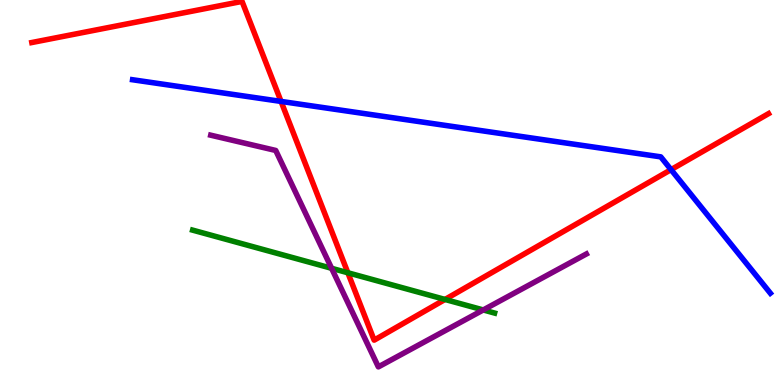[{'lines': ['blue', 'red'], 'intersections': [{'x': 3.63, 'y': 7.37}, {'x': 8.66, 'y': 5.59}]}, {'lines': ['green', 'red'], 'intersections': [{'x': 4.49, 'y': 2.92}, {'x': 5.74, 'y': 2.22}]}, {'lines': ['purple', 'red'], 'intersections': []}, {'lines': ['blue', 'green'], 'intersections': []}, {'lines': ['blue', 'purple'], 'intersections': []}, {'lines': ['green', 'purple'], 'intersections': [{'x': 4.28, 'y': 3.03}, {'x': 6.24, 'y': 1.95}]}]